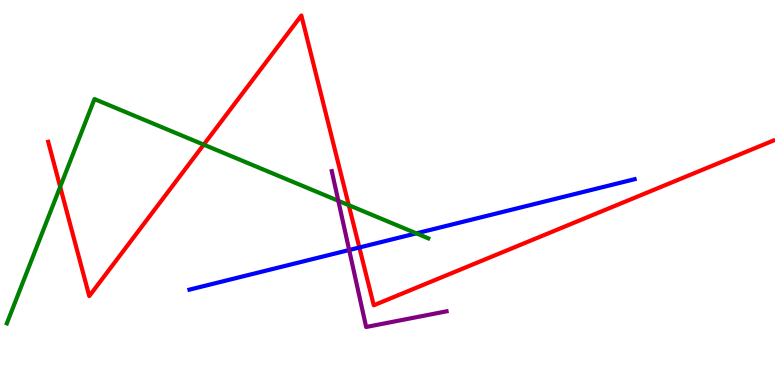[{'lines': ['blue', 'red'], 'intersections': [{'x': 4.64, 'y': 3.57}]}, {'lines': ['green', 'red'], 'intersections': [{'x': 0.777, 'y': 5.15}, {'x': 2.63, 'y': 6.24}, {'x': 4.5, 'y': 4.67}]}, {'lines': ['purple', 'red'], 'intersections': []}, {'lines': ['blue', 'green'], 'intersections': [{'x': 5.37, 'y': 3.94}]}, {'lines': ['blue', 'purple'], 'intersections': [{'x': 4.51, 'y': 3.51}]}, {'lines': ['green', 'purple'], 'intersections': [{'x': 4.37, 'y': 4.78}]}]